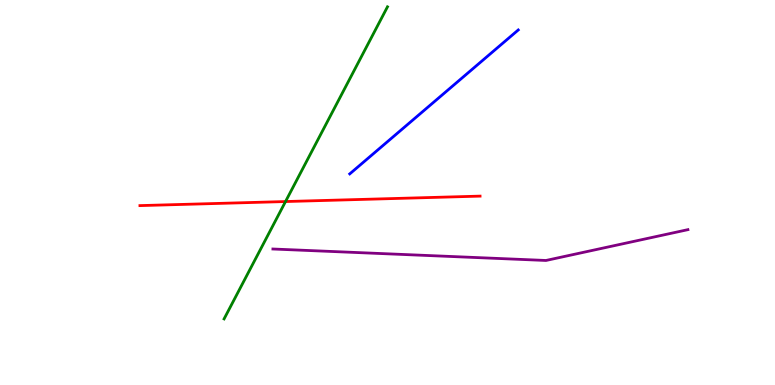[{'lines': ['blue', 'red'], 'intersections': []}, {'lines': ['green', 'red'], 'intersections': [{'x': 3.68, 'y': 4.77}]}, {'lines': ['purple', 'red'], 'intersections': []}, {'lines': ['blue', 'green'], 'intersections': []}, {'lines': ['blue', 'purple'], 'intersections': []}, {'lines': ['green', 'purple'], 'intersections': []}]